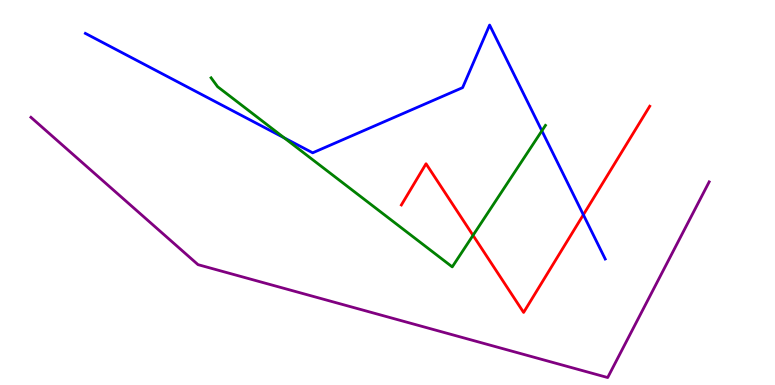[{'lines': ['blue', 'red'], 'intersections': [{'x': 7.53, 'y': 4.42}]}, {'lines': ['green', 'red'], 'intersections': [{'x': 6.1, 'y': 3.89}]}, {'lines': ['purple', 'red'], 'intersections': []}, {'lines': ['blue', 'green'], 'intersections': [{'x': 3.67, 'y': 6.42}, {'x': 6.99, 'y': 6.6}]}, {'lines': ['blue', 'purple'], 'intersections': []}, {'lines': ['green', 'purple'], 'intersections': []}]